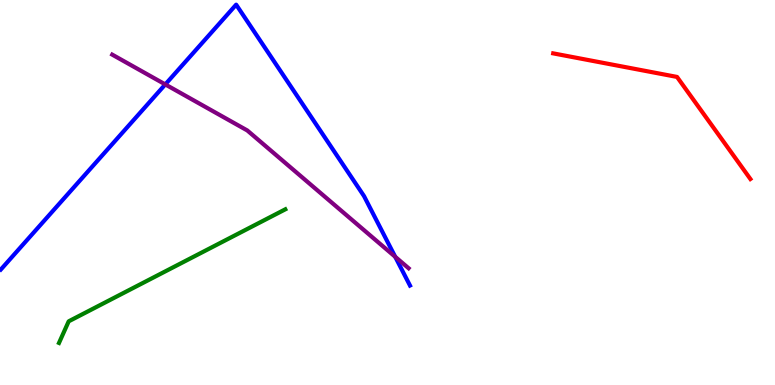[{'lines': ['blue', 'red'], 'intersections': []}, {'lines': ['green', 'red'], 'intersections': []}, {'lines': ['purple', 'red'], 'intersections': []}, {'lines': ['blue', 'green'], 'intersections': []}, {'lines': ['blue', 'purple'], 'intersections': [{'x': 2.13, 'y': 7.81}, {'x': 5.1, 'y': 3.33}]}, {'lines': ['green', 'purple'], 'intersections': []}]